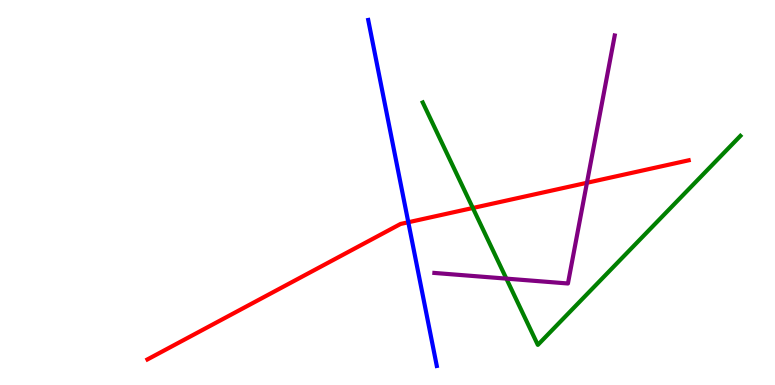[{'lines': ['blue', 'red'], 'intersections': [{'x': 5.27, 'y': 4.23}]}, {'lines': ['green', 'red'], 'intersections': [{'x': 6.1, 'y': 4.6}]}, {'lines': ['purple', 'red'], 'intersections': [{'x': 7.57, 'y': 5.25}]}, {'lines': ['blue', 'green'], 'intersections': []}, {'lines': ['blue', 'purple'], 'intersections': []}, {'lines': ['green', 'purple'], 'intersections': [{'x': 6.53, 'y': 2.76}]}]